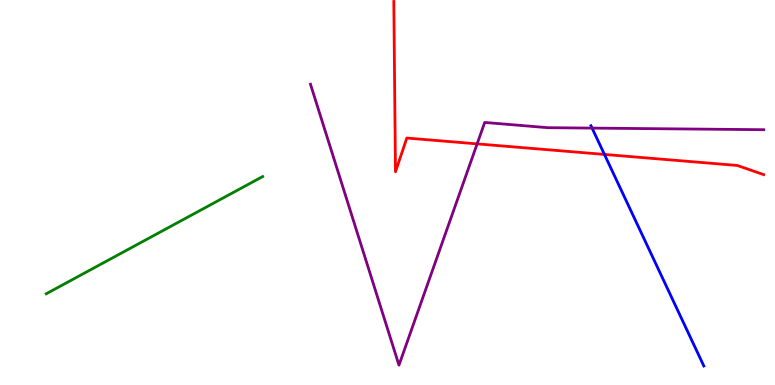[{'lines': ['blue', 'red'], 'intersections': [{'x': 7.8, 'y': 5.99}]}, {'lines': ['green', 'red'], 'intersections': []}, {'lines': ['purple', 'red'], 'intersections': [{'x': 6.16, 'y': 6.26}]}, {'lines': ['blue', 'green'], 'intersections': []}, {'lines': ['blue', 'purple'], 'intersections': [{'x': 7.64, 'y': 6.67}]}, {'lines': ['green', 'purple'], 'intersections': []}]